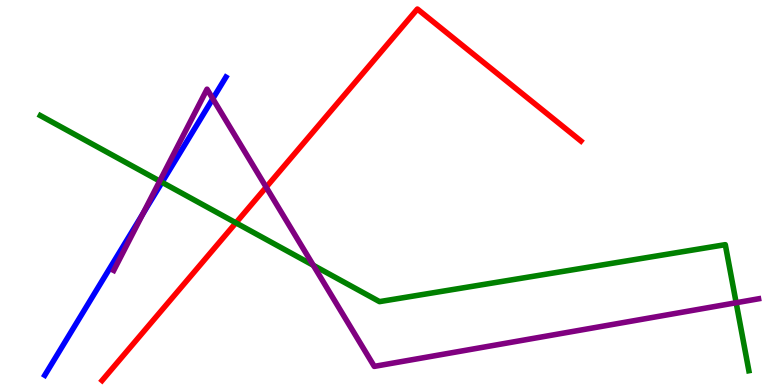[{'lines': ['blue', 'red'], 'intersections': []}, {'lines': ['green', 'red'], 'intersections': [{'x': 3.04, 'y': 4.21}]}, {'lines': ['purple', 'red'], 'intersections': [{'x': 3.43, 'y': 5.14}]}, {'lines': ['blue', 'green'], 'intersections': [{'x': 2.09, 'y': 5.26}]}, {'lines': ['blue', 'purple'], 'intersections': [{'x': 1.84, 'y': 4.45}, {'x': 2.75, 'y': 7.44}]}, {'lines': ['green', 'purple'], 'intersections': [{'x': 2.06, 'y': 5.3}, {'x': 4.04, 'y': 3.11}, {'x': 9.5, 'y': 2.14}]}]